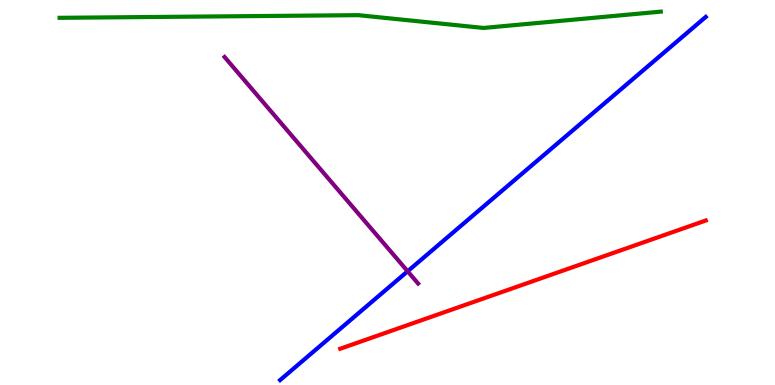[{'lines': ['blue', 'red'], 'intersections': []}, {'lines': ['green', 'red'], 'intersections': []}, {'lines': ['purple', 'red'], 'intersections': []}, {'lines': ['blue', 'green'], 'intersections': []}, {'lines': ['blue', 'purple'], 'intersections': [{'x': 5.26, 'y': 2.95}]}, {'lines': ['green', 'purple'], 'intersections': []}]